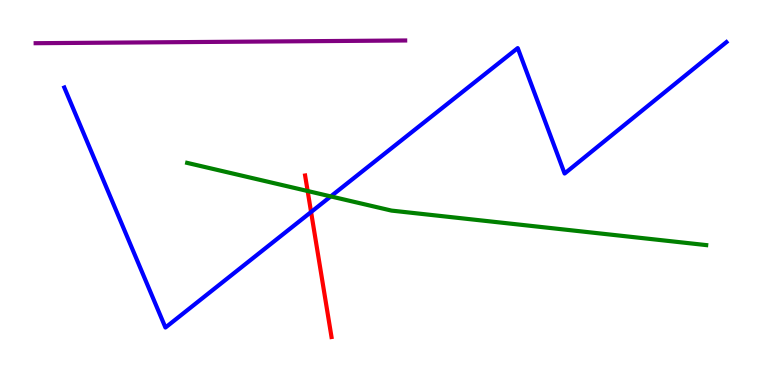[{'lines': ['blue', 'red'], 'intersections': [{'x': 4.01, 'y': 4.49}]}, {'lines': ['green', 'red'], 'intersections': [{'x': 3.97, 'y': 5.04}]}, {'lines': ['purple', 'red'], 'intersections': []}, {'lines': ['blue', 'green'], 'intersections': [{'x': 4.27, 'y': 4.9}]}, {'lines': ['blue', 'purple'], 'intersections': []}, {'lines': ['green', 'purple'], 'intersections': []}]